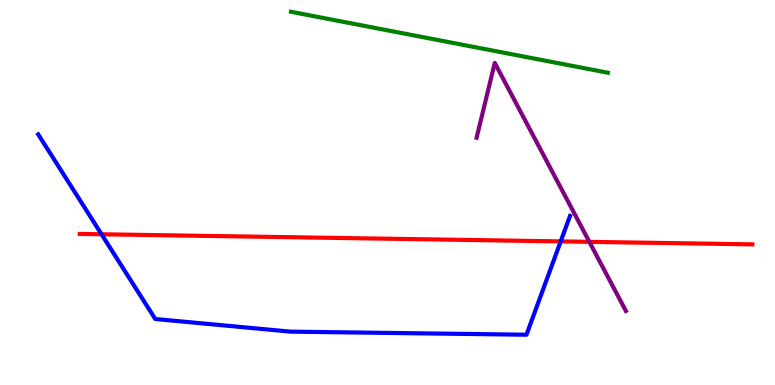[{'lines': ['blue', 'red'], 'intersections': [{'x': 1.31, 'y': 3.91}, {'x': 7.23, 'y': 3.73}]}, {'lines': ['green', 'red'], 'intersections': []}, {'lines': ['purple', 'red'], 'intersections': [{'x': 7.6, 'y': 3.72}]}, {'lines': ['blue', 'green'], 'intersections': []}, {'lines': ['blue', 'purple'], 'intersections': []}, {'lines': ['green', 'purple'], 'intersections': []}]